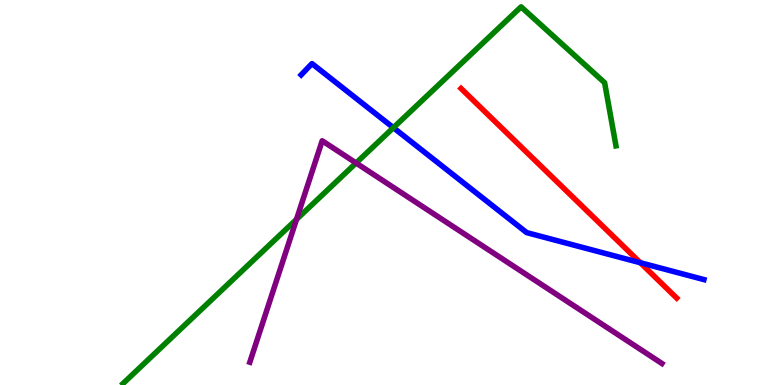[{'lines': ['blue', 'red'], 'intersections': [{'x': 8.26, 'y': 3.18}]}, {'lines': ['green', 'red'], 'intersections': []}, {'lines': ['purple', 'red'], 'intersections': []}, {'lines': ['blue', 'green'], 'intersections': [{'x': 5.08, 'y': 6.68}]}, {'lines': ['blue', 'purple'], 'intersections': []}, {'lines': ['green', 'purple'], 'intersections': [{'x': 3.83, 'y': 4.3}, {'x': 4.59, 'y': 5.77}]}]